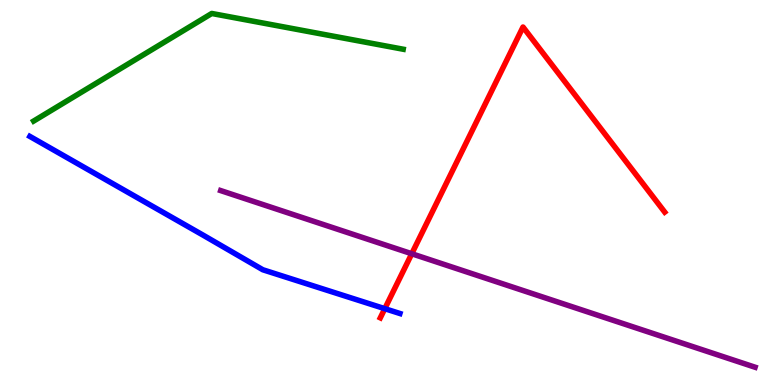[{'lines': ['blue', 'red'], 'intersections': [{'x': 4.97, 'y': 1.98}]}, {'lines': ['green', 'red'], 'intersections': []}, {'lines': ['purple', 'red'], 'intersections': [{'x': 5.31, 'y': 3.41}]}, {'lines': ['blue', 'green'], 'intersections': []}, {'lines': ['blue', 'purple'], 'intersections': []}, {'lines': ['green', 'purple'], 'intersections': []}]